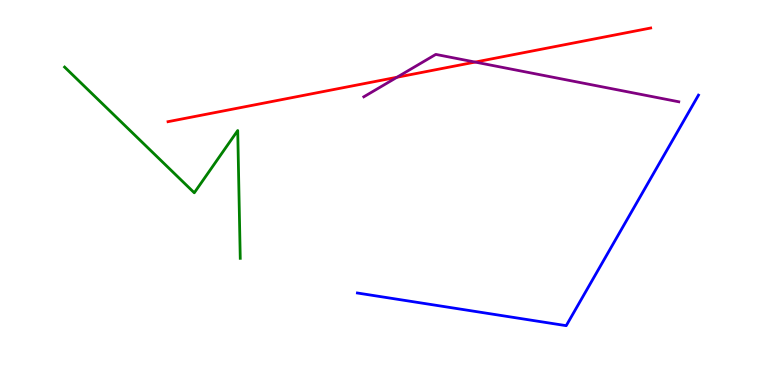[{'lines': ['blue', 'red'], 'intersections': []}, {'lines': ['green', 'red'], 'intersections': []}, {'lines': ['purple', 'red'], 'intersections': [{'x': 5.12, 'y': 7.99}, {'x': 6.13, 'y': 8.39}]}, {'lines': ['blue', 'green'], 'intersections': []}, {'lines': ['blue', 'purple'], 'intersections': []}, {'lines': ['green', 'purple'], 'intersections': []}]